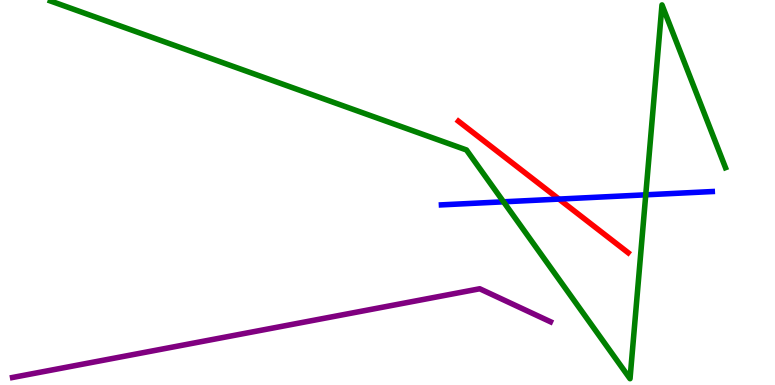[{'lines': ['blue', 'red'], 'intersections': [{'x': 7.21, 'y': 4.83}]}, {'lines': ['green', 'red'], 'intersections': []}, {'lines': ['purple', 'red'], 'intersections': []}, {'lines': ['blue', 'green'], 'intersections': [{'x': 6.5, 'y': 4.76}, {'x': 8.33, 'y': 4.94}]}, {'lines': ['blue', 'purple'], 'intersections': []}, {'lines': ['green', 'purple'], 'intersections': []}]